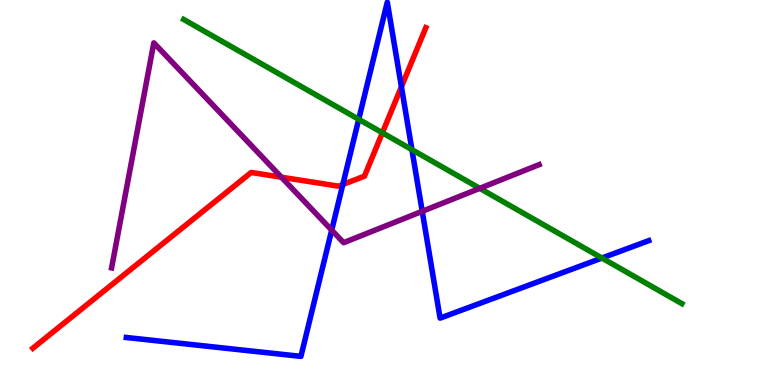[{'lines': ['blue', 'red'], 'intersections': [{'x': 4.42, 'y': 5.21}, {'x': 5.18, 'y': 7.75}]}, {'lines': ['green', 'red'], 'intersections': [{'x': 4.93, 'y': 6.55}]}, {'lines': ['purple', 'red'], 'intersections': [{'x': 3.63, 'y': 5.4}]}, {'lines': ['blue', 'green'], 'intersections': [{'x': 4.63, 'y': 6.9}, {'x': 5.32, 'y': 6.11}, {'x': 7.77, 'y': 3.3}]}, {'lines': ['blue', 'purple'], 'intersections': [{'x': 4.28, 'y': 4.02}, {'x': 5.45, 'y': 4.51}]}, {'lines': ['green', 'purple'], 'intersections': [{'x': 6.19, 'y': 5.11}]}]